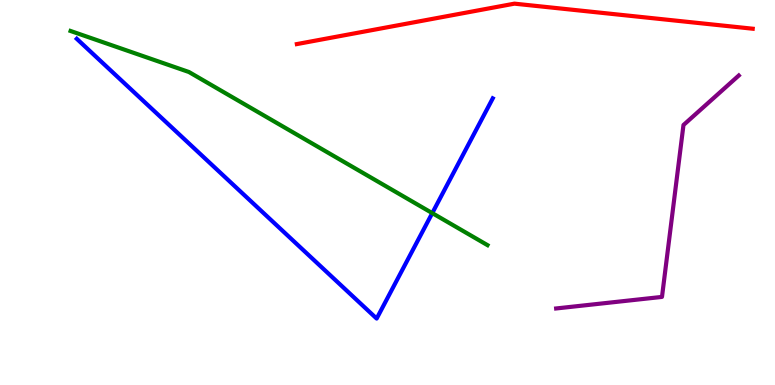[{'lines': ['blue', 'red'], 'intersections': []}, {'lines': ['green', 'red'], 'intersections': []}, {'lines': ['purple', 'red'], 'intersections': []}, {'lines': ['blue', 'green'], 'intersections': [{'x': 5.58, 'y': 4.46}]}, {'lines': ['blue', 'purple'], 'intersections': []}, {'lines': ['green', 'purple'], 'intersections': []}]